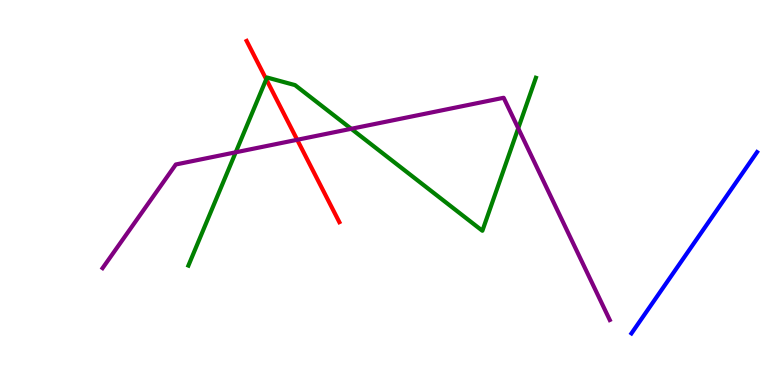[{'lines': ['blue', 'red'], 'intersections': []}, {'lines': ['green', 'red'], 'intersections': [{'x': 3.44, 'y': 7.94}]}, {'lines': ['purple', 'red'], 'intersections': [{'x': 3.83, 'y': 6.37}]}, {'lines': ['blue', 'green'], 'intersections': []}, {'lines': ['blue', 'purple'], 'intersections': []}, {'lines': ['green', 'purple'], 'intersections': [{'x': 3.04, 'y': 6.04}, {'x': 4.53, 'y': 6.65}, {'x': 6.69, 'y': 6.67}]}]